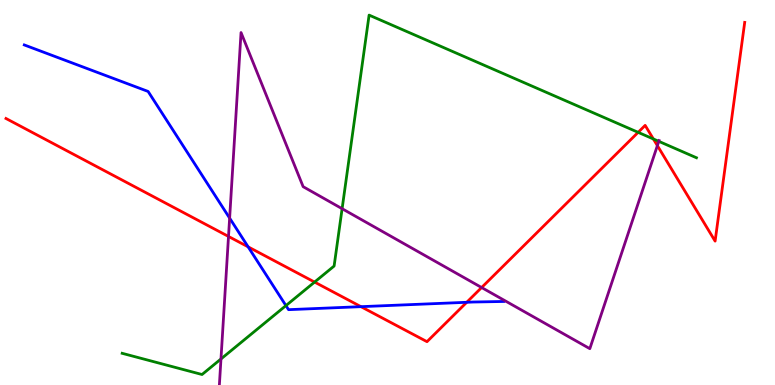[{'lines': ['blue', 'red'], 'intersections': [{'x': 3.2, 'y': 3.59}, {'x': 4.66, 'y': 2.03}, {'x': 6.02, 'y': 2.15}]}, {'lines': ['green', 'red'], 'intersections': [{'x': 4.06, 'y': 2.67}, {'x': 8.23, 'y': 6.56}, {'x': 8.43, 'y': 6.39}]}, {'lines': ['purple', 'red'], 'intersections': [{'x': 2.95, 'y': 3.86}, {'x': 6.21, 'y': 2.53}, {'x': 8.48, 'y': 6.22}]}, {'lines': ['blue', 'green'], 'intersections': [{'x': 3.69, 'y': 2.06}]}, {'lines': ['blue', 'purple'], 'intersections': [{'x': 2.96, 'y': 4.33}]}, {'lines': ['green', 'purple'], 'intersections': [{'x': 2.85, 'y': 0.676}, {'x': 4.41, 'y': 4.58}, {'x': 8.5, 'y': 6.33}]}]